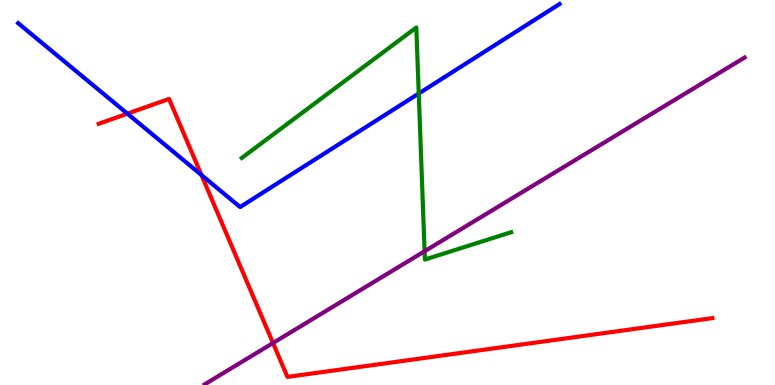[{'lines': ['blue', 'red'], 'intersections': [{'x': 1.64, 'y': 7.05}, {'x': 2.6, 'y': 5.45}]}, {'lines': ['green', 'red'], 'intersections': []}, {'lines': ['purple', 'red'], 'intersections': [{'x': 3.52, 'y': 1.09}]}, {'lines': ['blue', 'green'], 'intersections': [{'x': 5.4, 'y': 7.57}]}, {'lines': ['blue', 'purple'], 'intersections': []}, {'lines': ['green', 'purple'], 'intersections': [{'x': 5.48, 'y': 3.47}]}]